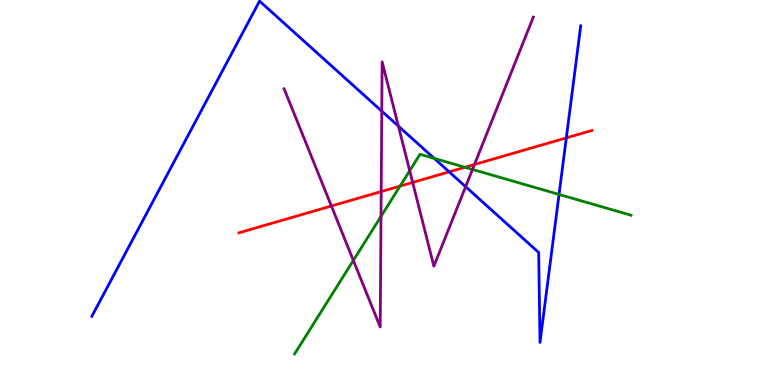[{'lines': ['blue', 'red'], 'intersections': [{'x': 5.8, 'y': 5.54}, {'x': 7.31, 'y': 6.42}]}, {'lines': ['green', 'red'], 'intersections': [{'x': 5.16, 'y': 5.17}, {'x': 6.0, 'y': 5.66}]}, {'lines': ['purple', 'red'], 'intersections': [{'x': 4.28, 'y': 4.65}, {'x': 4.92, 'y': 5.02}, {'x': 5.32, 'y': 5.26}, {'x': 6.12, 'y': 5.73}]}, {'lines': ['blue', 'green'], 'intersections': [{'x': 5.6, 'y': 5.89}, {'x': 7.21, 'y': 4.95}]}, {'lines': ['blue', 'purple'], 'intersections': [{'x': 4.93, 'y': 7.11}, {'x': 5.14, 'y': 6.72}, {'x': 6.01, 'y': 5.15}]}, {'lines': ['green', 'purple'], 'intersections': [{'x': 4.56, 'y': 3.24}, {'x': 4.92, 'y': 4.38}, {'x': 5.29, 'y': 5.57}, {'x': 6.1, 'y': 5.6}]}]